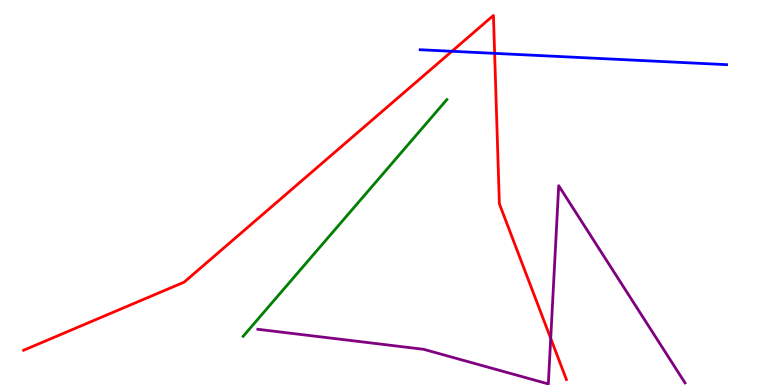[{'lines': ['blue', 'red'], 'intersections': [{'x': 5.83, 'y': 8.67}, {'x': 6.38, 'y': 8.61}]}, {'lines': ['green', 'red'], 'intersections': []}, {'lines': ['purple', 'red'], 'intersections': [{'x': 7.11, 'y': 1.21}]}, {'lines': ['blue', 'green'], 'intersections': []}, {'lines': ['blue', 'purple'], 'intersections': []}, {'lines': ['green', 'purple'], 'intersections': []}]